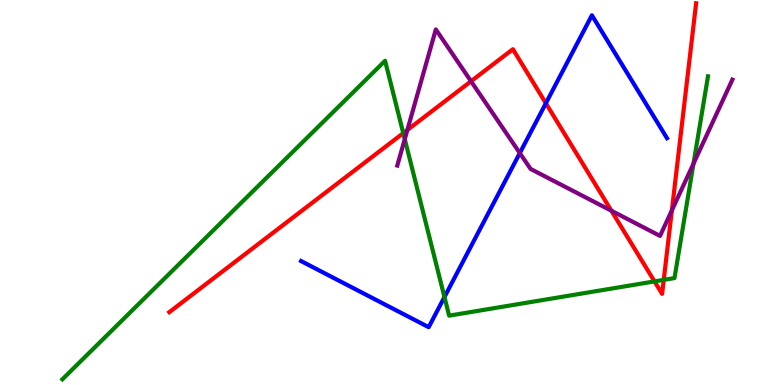[{'lines': ['blue', 'red'], 'intersections': [{'x': 7.04, 'y': 7.32}]}, {'lines': ['green', 'red'], 'intersections': [{'x': 5.2, 'y': 6.54}, {'x': 8.45, 'y': 2.69}, {'x': 8.56, 'y': 2.73}]}, {'lines': ['purple', 'red'], 'intersections': [{'x': 5.26, 'y': 6.62}, {'x': 6.08, 'y': 7.89}, {'x': 7.89, 'y': 4.53}, {'x': 8.67, 'y': 4.54}]}, {'lines': ['blue', 'green'], 'intersections': [{'x': 5.73, 'y': 2.28}]}, {'lines': ['blue', 'purple'], 'intersections': [{'x': 6.71, 'y': 6.02}]}, {'lines': ['green', 'purple'], 'intersections': [{'x': 5.22, 'y': 6.39}, {'x': 8.95, 'y': 5.75}]}]